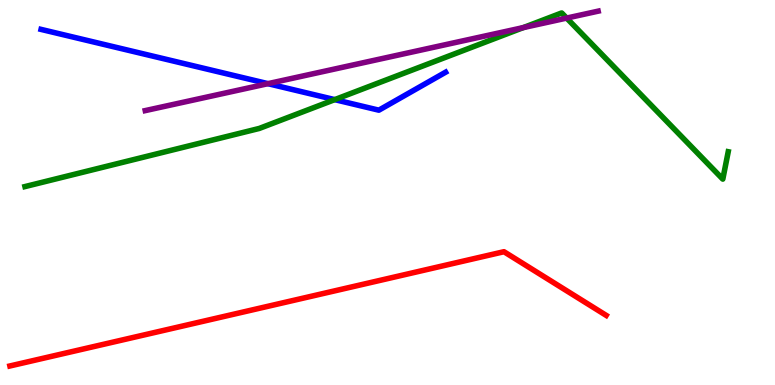[{'lines': ['blue', 'red'], 'intersections': []}, {'lines': ['green', 'red'], 'intersections': []}, {'lines': ['purple', 'red'], 'intersections': []}, {'lines': ['blue', 'green'], 'intersections': [{'x': 4.32, 'y': 7.41}]}, {'lines': ['blue', 'purple'], 'intersections': [{'x': 3.46, 'y': 7.83}]}, {'lines': ['green', 'purple'], 'intersections': [{'x': 6.75, 'y': 9.28}, {'x': 7.31, 'y': 9.53}]}]